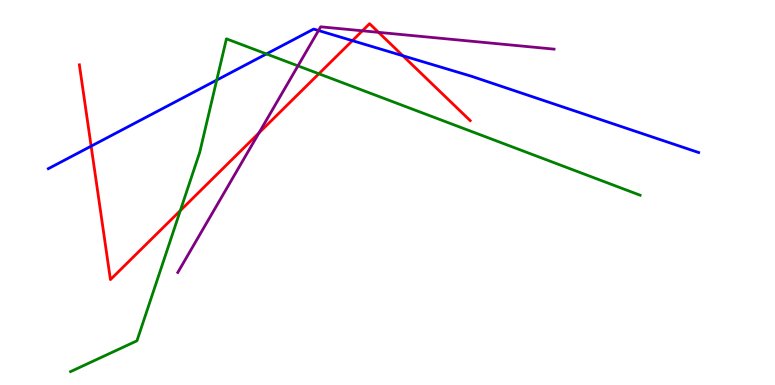[{'lines': ['blue', 'red'], 'intersections': [{'x': 1.18, 'y': 6.2}, {'x': 4.55, 'y': 8.94}, {'x': 5.2, 'y': 8.55}]}, {'lines': ['green', 'red'], 'intersections': [{'x': 2.33, 'y': 4.53}, {'x': 4.11, 'y': 8.08}]}, {'lines': ['purple', 'red'], 'intersections': [{'x': 3.34, 'y': 6.55}, {'x': 4.68, 'y': 9.2}, {'x': 4.88, 'y': 9.16}]}, {'lines': ['blue', 'green'], 'intersections': [{'x': 2.8, 'y': 7.92}, {'x': 3.44, 'y': 8.6}]}, {'lines': ['blue', 'purple'], 'intersections': [{'x': 4.11, 'y': 9.21}]}, {'lines': ['green', 'purple'], 'intersections': [{'x': 3.84, 'y': 8.29}]}]